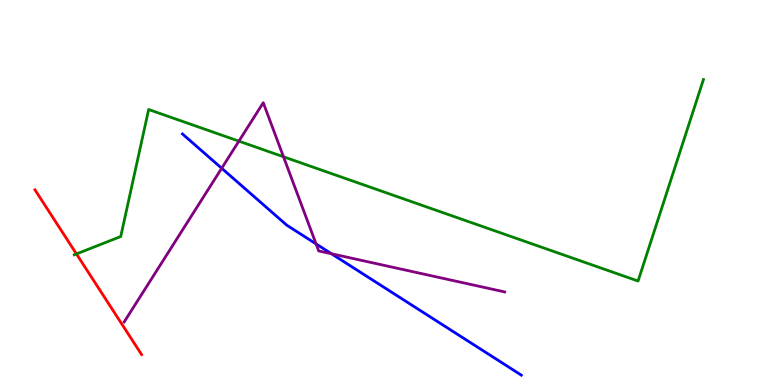[{'lines': ['blue', 'red'], 'intersections': []}, {'lines': ['green', 'red'], 'intersections': [{'x': 0.986, 'y': 3.4}]}, {'lines': ['purple', 'red'], 'intersections': []}, {'lines': ['blue', 'green'], 'intersections': []}, {'lines': ['blue', 'purple'], 'intersections': [{'x': 2.86, 'y': 5.63}, {'x': 4.08, 'y': 3.66}, {'x': 4.28, 'y': 3.41}]}, {'lines': ['green', 'purple'], 'intersections': [{'x': 3.08, 'y': 6.33}, {'x': 3.66, 'y': 5.93}]}]